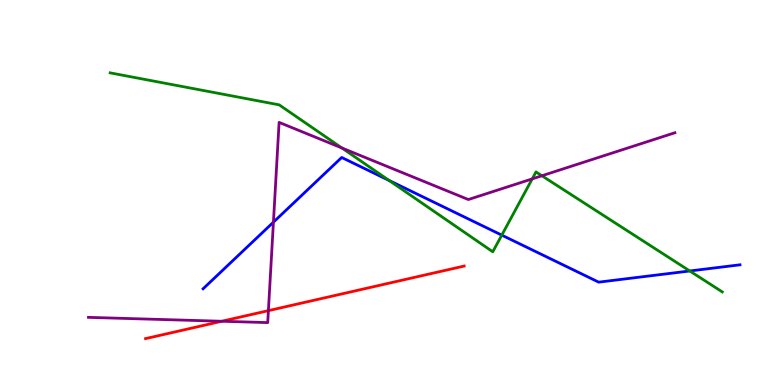[{'lines': ['blue', 'red'], 'intersections': []}, {'lines': ['green', 'red'], 'intersections': []}, {'lines': ['purple', 'red'], 'intersections': [{'x': 2.86, 'y': 1.66}, {'x': 3.46, 'y': 1.93}]}, {'lines': ['blue', 'green'], 'intersections': [{'x': 5.02, 'y': 5.31}, {'x': 6.47, 'y': 3.89}, {'x': 8.9, 'y': 2.96}]}, {'lines': ['blue', 'purple'], 'intersections': [{'x': 3.53, 'y': 4.23}]}, {'lines': ['green', 'purple'], 'intersections': [{'x': 4.41, 'y': 6.16}, {'x': 6.87, 'y': 5.35}, {'x': 6.99, 'y': 5.43}]}]